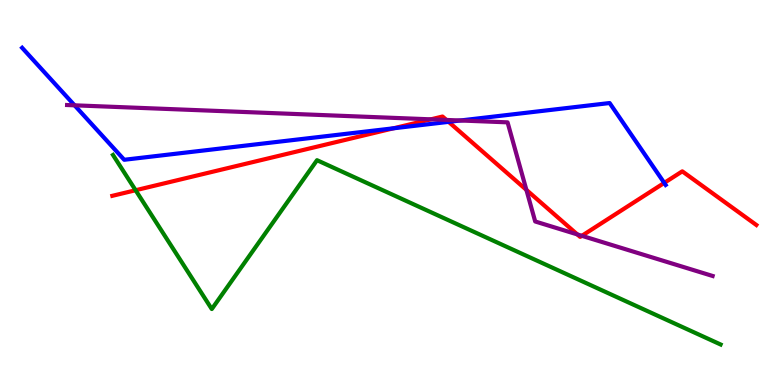[{'lines': ['blue', 'red'], 'intersections': [{'x': 5.08, 'y': 6.67}, {'x': 5.79, 'y': 6.83}, {'x': 8.57, 'y': 5.25}]}, {'lines': ['green', 'red'], 'intersections': [{'x': 1.75, 'y': 5.06}]}, {'lines': ['purple', 'red'], 'intersections': [{'x': 5.56, 'y': 6.9}, {'x': 5.76, 'y': 6.88}, {'x': 6.79, 'y': 5.07}, {'x': 7.45, 'y': 3.91}, {'x': 7.51, 'y': 3.88}]}, {'lines': ['blue', 'green'], 'intersections': []}, {'lines': ['blue', 'purple'], 'intersections': [{'x': 0.962, 'y': 7.26}, {'x': 5.94, 'y': 6.87}]}, {'lines': ['green', 'purple'], 'intersections': []}]